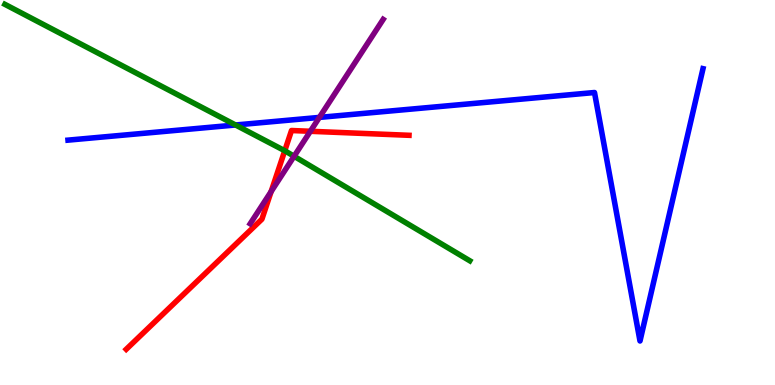[{'lines': ['blue', 'red'], 'intersections': []}, {'lines': ['green', 'red'], 'intersections': [{'x': 3.67, 'y': 6.08}]}, {'lines': ['purple', 'red'], 'intersections': [{'x': 3.5, 'y': 5.02}, {'x': 4.0, 'y': 6.59}]}, {'lines': ['blue', 'green'], 'intersections': [{'x': 3.04, 'y': 6.75}]}, {'lines': ['blue', 'purple'], 'intersections': [{'x': 4.12, 'y': 6.95}]}, {'lines': ['green', 'purple'], 'intersections': [{'x': 3.79, 'y': 5.94}]}]